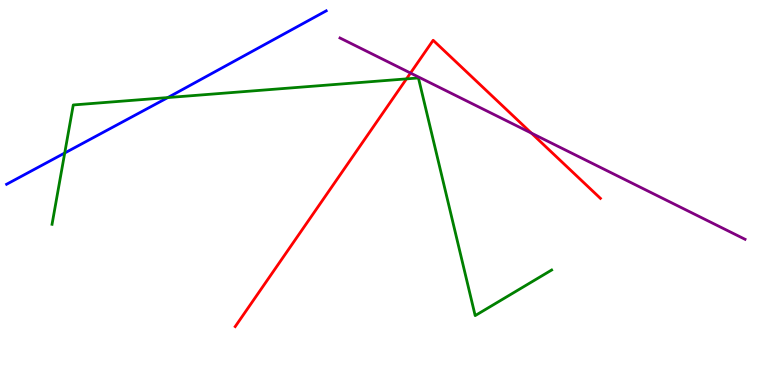[{'lines': ['blue', 'red'], 'intersections': []}, {'lines': ['green', 'red'], 'intersections': [{'x': 5.24, 'y': 7.95}]}, {'lines': ['purple', 'red'], 'intersections': [{'x': 5.3, 'y': 8.1}, {'x': 6.86, 'y': 6.54}]}, {'lines': ['blue', 'green'], 'intersections': [{'x': 0.835, 'y': 6.03}, {'x': 2.17, 'y': 7.47}]}, {'lines': ['blue', 'purple'], 'intersections': []}, {'lines': ['green', 'purple'], 'intersections': []}]